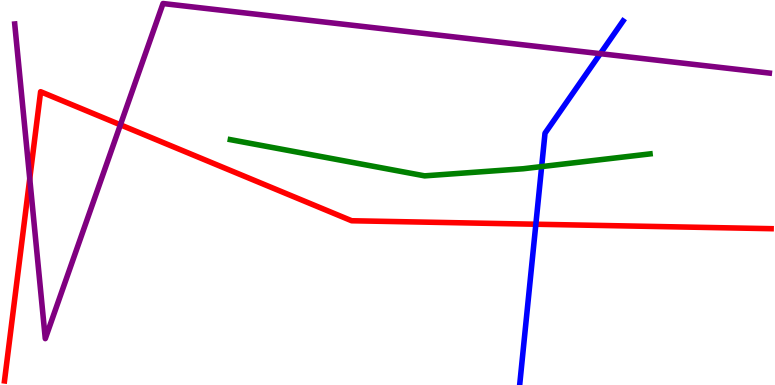[{'lines': ['blue', 'red'], 'intersections': [{'x': 6.91, 'y': 4.18}]}, {'lines': ['green', 'red'], 'intersections': []}, {'lines': ['purple', 'red'], 'intersections': [{'x': 0.384, 'y': 5.36}, {'x': 1.55, 'y': 6.76}]}, {'lines': ['blue', 'green'], 'intersections': [{'x': 6.99, 'y': 5.67}]}, {'lines': ['blue', 'purple'], 'intersections': [{'x': 7.75, 'y': 8.61}]}, {'lines': ['green', 'purple'], 'intersections': []}]